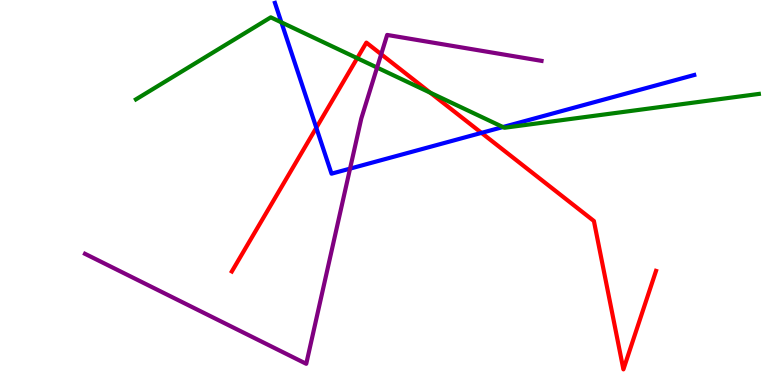[{'lines': ['blue', 'red'], 'intersections': [{'x': 4.08, 'y': 6.68}, {'x': 6.21, 'y': 6.55}]}, {'lines': ['green', 'red'], 'intersections': [{'x': 4.61, 'y': 8.49}, {'x': 5.55, 'y': 7.59}]}, {'lines': ['purple', 'red'], 'intersections': [{'x': 4.92, 'y': 8.59}]}, {'lines': ['blue', 'green'], 'intersections': [{'x': 3.63, 'y': 9.42}, {'x': 6.49, 'y': 6.7}]}, {'lines': ['blue', 'purple'], 'intersections': [{'x': 4.52, 'y': 5.62}]}, {'lines': ['green', 'purple'], 'intersections': [{'x': 4.87, 'y': 8.25}]}]